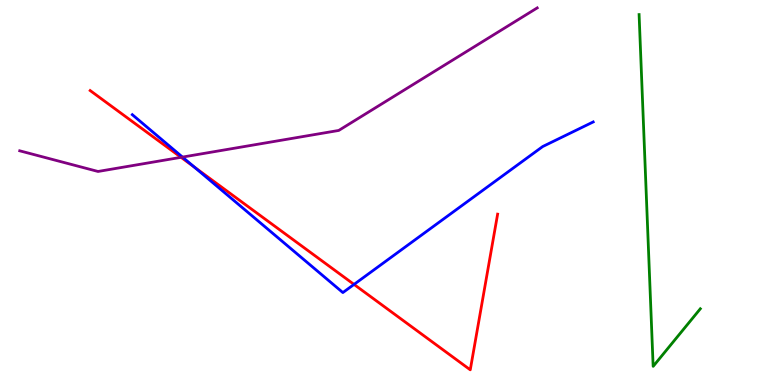[{'lines': ['blue', 'red'], 'intersections': [{'x': 2.51, 'y': 5.66}, {'x': 4.57, 'y': 2.61}]}, {'lines': ['green', 'red'], 'intersections': []}, {'lines': ['purple', 'red'], 'intersections': [{'x': 2.34, 'y': 5.91}]}, {'lines': ['blue', 'green'], 'intersections': []}, {'lines': ['blue', 'purple'], 'intersections': [{'x': 2.35, 'y': 5.92}]}, {'lines': ['green', 'purple'], 'intersections': []}]